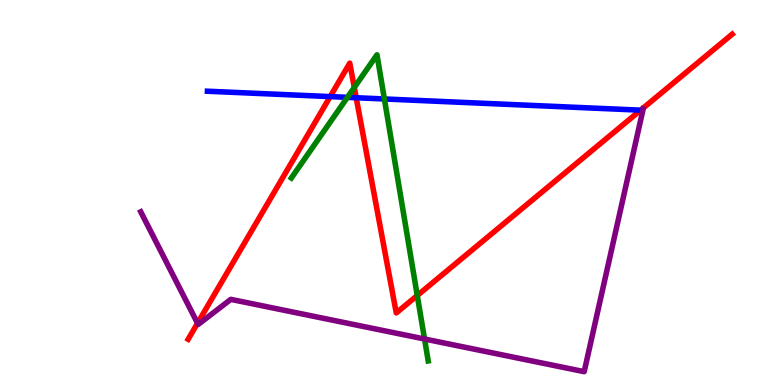[{'lines': ['blue', 'red'], 'intersections': [{'x': 4.26, 'y': 7.49}, {'x': 4.6, 'y': 7.46}, {'x': 8.27, 'y': 7.14}]}, {'lines': ['green', 'red'], 'intersections': [{'x': 4.57, 'y': 7.73}, {'x': 5.38, 'y': 2.32}]}, {'lines': ['purple', 'red'], 'intersections': [{'x': 2.55, 'y': 1.6}]}, {'lines': ['blue', 'green'], 'intersections': [{'x': 4.48, 'y': 7.47}, {'x': 4.96, 'y': 7.43}]}, {'lines': ['blue', 'purple'], 'intersections': []}, {'lines': ['green', 'purple'], 'intersections': [{'x': 5.48, 'y': 1.19}]}]